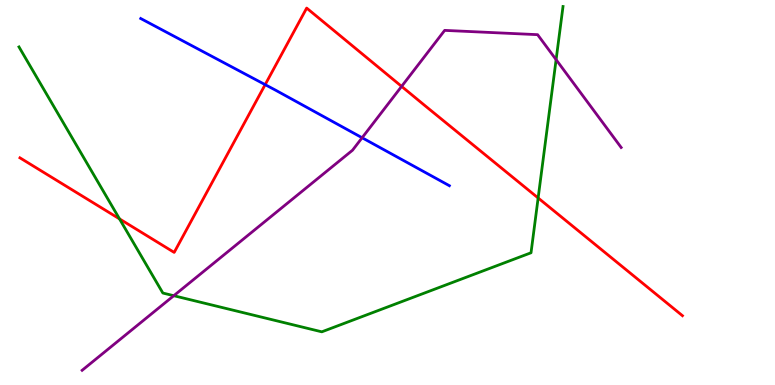[{'lines': ['blue', 'red'], 'intersections': [{'x': 3.42, 'y': 7.8}]}, {'lines': ['green', 'red'], 'intersections': [{'x': 1.54, 'y': 4.31}, {'x': 6.94, 'y': 4.86}]}, {'lines': ['purple', 'red'], 'intersections': [{'x': 5.18, 'y': 7.76}]}, {'lines': ['blue', 'green'], 'intersections': []}, {'lines': ['blue', 'purple'], 'intersections': [{'x': 4.67, 'y': 6.42}]}, {'lines': ['green', 'purple'], 'intersections': [{'x': 2.24, 'y': 2.32}, {'x': 7.18, 'y': 8.45}]}]